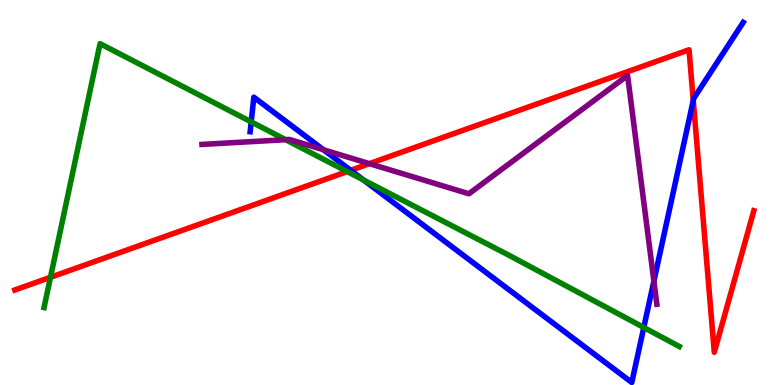[{'lines': ['blue', 'red'], 'intersections': [{'x': 4.53, 'y': 5.58}, {'x': 8.95, 'y': 7.39}]}, {'lines': ['green', 'red'], 'intersections': [{'x': 0.651, 'y': 2.8}, {'x': 4.48, 'y': 5.54}]}, {'lines': ['purple', 'red'], 'intersections': [{'x': 4.77, 'y': 5.75}]}, {'lines': ['blue', 'green'], 'intersections': [{'x': 3.24, 'y': 6.83}, {'x': 4.69, 'y': 5.32}, {'x': 8.31, 'y': 1.49}]}, {'lines': ['blue', 'purple'], 'intersections': [{'x': 4.17, 'y': 6.11}, {'x': 8.44, 'y': 2.7}]}, {'lines': ['green', 'purple'], 'intersections': [{'x': 3.69, 'y': 6.37}]}]